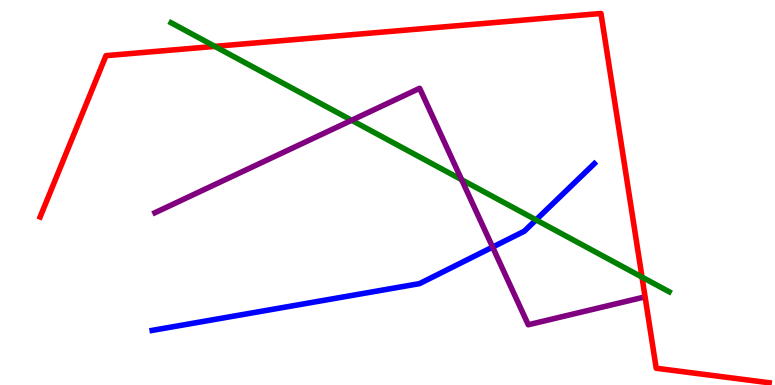[{'lines': ['blue', 'red'], 'intersections': []}, {'lines': ['green', 'red'], 'intersections': [{'x': 2.77, 'y': 8.8}, {'x': 8.28, 'y': 2.8}]}, {'lines': ['purple', 'red'], 'intersections': []}, {'lines': ['blue', 'green'], 'intersections': [{'x': 6.92, 'y': 4.29}]}, {'lines': ['blue', 'purple'], 'intersections': [{'x': 6.36, 'y': 3.58}]}, {'lines': ['green', 'purple'], 'intersections': [{'x': 4.54, 'y': 6.88}, {'x': 5.96, 'y': 5.33}]}]